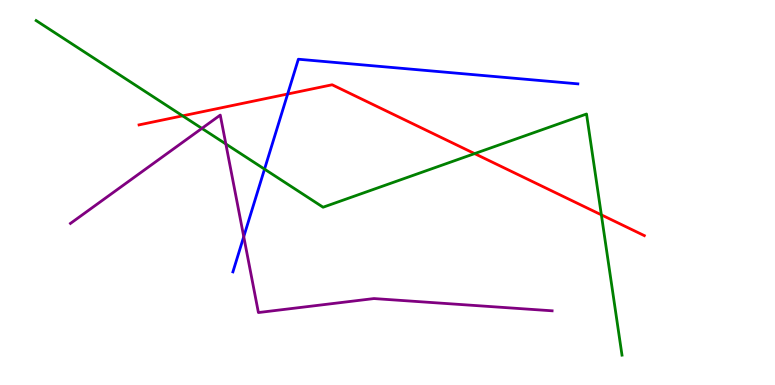[{'lines': ['blue', 'red'], 'intersections': [{'x': 3.71, 'y': 7.56}]}, {'lines': ['green', 'red'], 'intersections': [{'x': 2.36, 'y': 6.99}, {'x': 6.12, 'y': 6.01}, {'x': 7.76, 'y': 4.42}]}, {'lines': ['purple', 'red'], 'intersections': []}, {'lines': ['blue', 'green'], 'intersections': [{'x': 3.41, 'y': 5.61}]}, {'lines': ['blue', 'purple'], 'intersections': [{'x': 3.15, 'y': 3.85}]}, {'lines': ['green', 'purple'], 'intersections': [{'x': 2.6, 'y': 6.67}, {'x': 2.91, 'y': 6.26}]}]